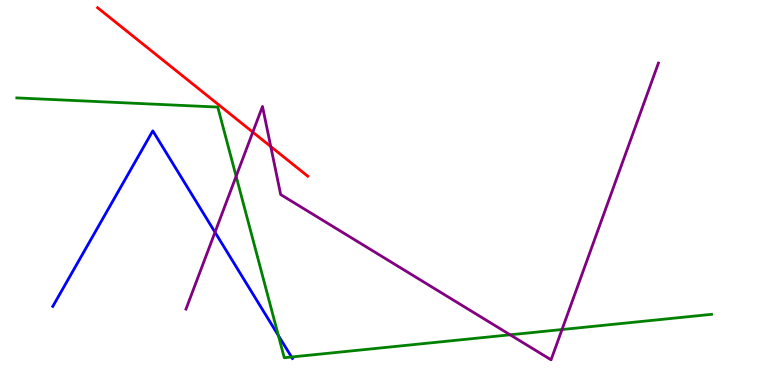[{'lines': ['blue', 'red'], 'intersections': []}, {'lines': ['green', 'red'], 'intersections': []}, {'lines': ['purple', 'red'], 'intersections': [{'x': 3.26, 'y': 6.57}, {'x': 3.49, 'y': 6.19}]}, {'lines': ['blue', 'green'], 'intersections': [{'x': 3.59, 'y': 1.29}, {'x': 3.76, 'y': 0.727}]}, {'lines': ['blue', 'purple'], 'intersections': [{'x': 2.77, 'y': 3.97}]}, {'lines': ['green', 'purple'], 'intersections': [{'x': 3.05, 'y': 5.42}, {'x': 6.58, 'y': 1.3}, {'x': 7.25, 'y': 1.44}]}]